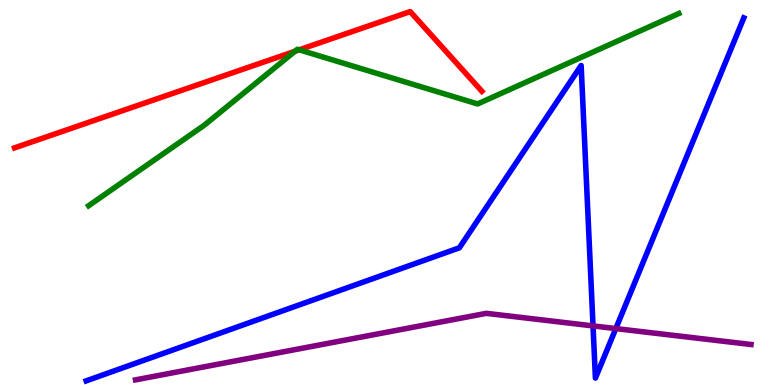[{'lines': ['blue', 'red'], 'intersections': []}, {'lines': ['green', 'red'], 'intersections': [{'x': 3.81, 'y': 8.67}, {'x': 3.86, 'y': 8.71}]}, {'lines': ['purple', 'red'], 'intersections': []}, {'lines': ['blue', 'green'], 'intersections': []}, {'lines': ['blue', 'purple'], 'intersections': [{'x': 7.65, 'y': 1.53}, {'x': 7.95, 'y': 1.47}]}, {'lines': ['green', 'purple'], 'intersections': []}]